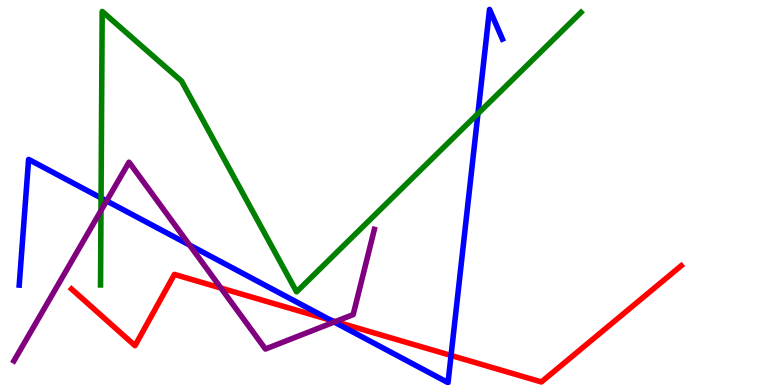[{'lines': ['blue', 'red'], 'intersections': [{'x': 4.27, 'y': 1.68}, {'x': 5.82, 'y': 0.767}]}, {'lines': ['green', 'red'], 'intersections': []}, {'lines': ['purple', 'red'], 'intersections': [{'x': 2.85, 'y': 2.52}, {'x': 4.33, 'y': 1.65}]}, {'lines': ['blue', 'green'], 'intersections': [{'x': 1.3, 'y': 4.86}, {'x': 6.17, 'y': 7.05}]}, {'lines': ['blue', 'purple'], 'intersections': [{'x': 1.38, 'y': 4.78}, {'x': 2.45, 'y': 3.64}, {'x': 4.31, 'y': 1.64}]}, {'lines': ['green', 'purple'], 'intersections': [{'x': 1.3, 'y': 4.53}]}]